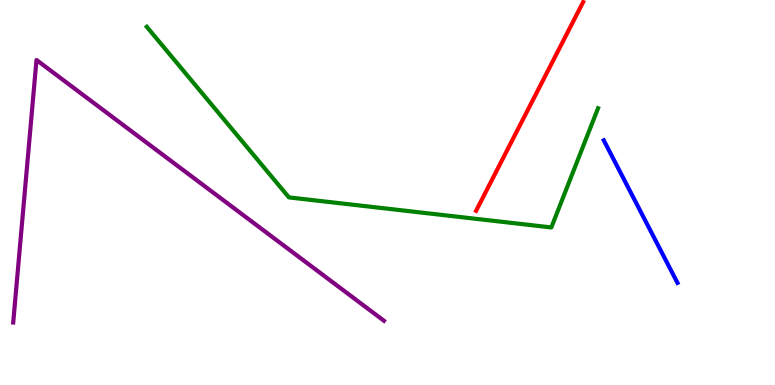[{'lines': ['blue', 'red'], 'intersections': []}, {'lines': ['green', 'red'], 'intersections': []}, {'lines': ['purple', 'red'], 'intersections': []}, {'lines': ['blue', 'green'], 'intersections': []}, {'lines': ['blue', 'purple'], 'intersections': []}, {'lines': ['green', 'purple'], 'intersections': []}]